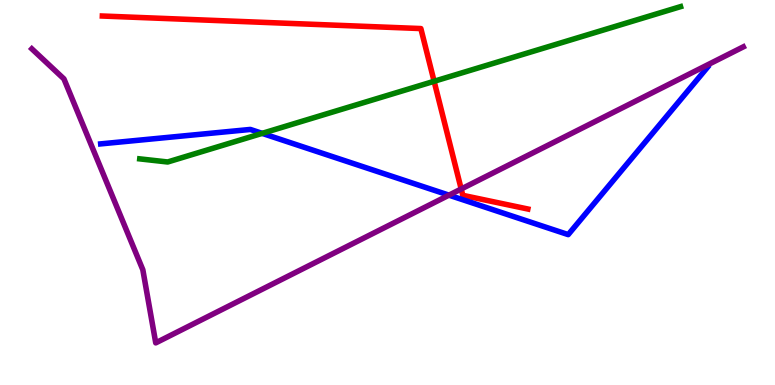[{'lines': ['blue', 'red'], 'intersections': []}, {'lines': ['green', 'red'], 'intersections': [{'x': 5.6, 'y': 7.89}]}, {'lines': ['purple', 'red'], 'intersections': [{'x': 5.95, 'y': 5.09}]}, {'lines': ['blue', 'green'], 'intersections': [{'x': 3.38, 'y': 6.54}]}, {'lines': ['blue', 'purple'], 'intersections': [{'x': 5.79, 'y': 4.93}]}, {'lines': ['green', 'purple'], 'intersections': []}]